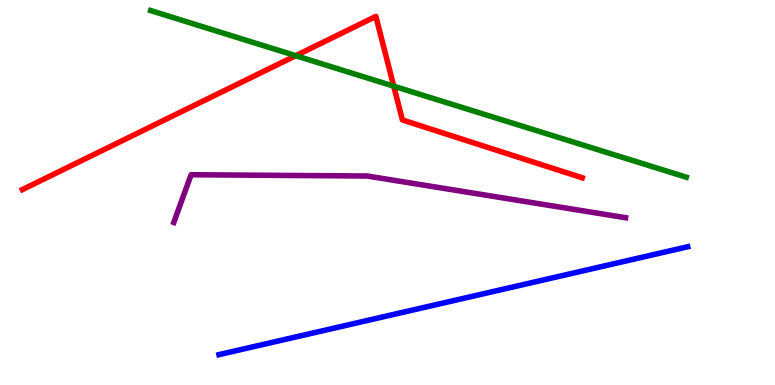[{'lines': ['blue', 'red'], 'intersections': []}, {'lines': ['green', 'red'], 'intersections': [{'x': 3.82, 'y': 8.55}, {'x': 5.08, 'y': 7.76}]}, {'lines': ['purple', 'red'], 'intersections': []}, {'lines': ['blue', 'green'], 'intersections': []}, {'lines': ['blue', 'purple'], 'intersections': []}, {'lines': ['green', 'purple'], 'intersections': []}]